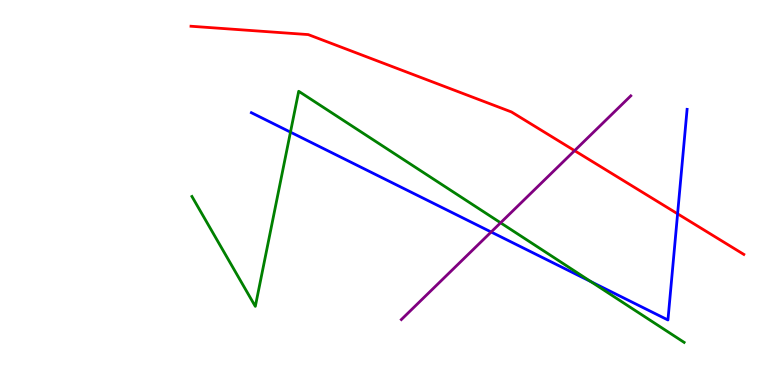[{'lines': ['blue', 'red'], 'intersections': [{'x': 8.74, 'y': 4.45}]}, {'lines': ['green', 'red'], 'intersections': []}, {'lines': ['purple', 'red'], 'intersections': [{'x': 7.41, 'y': 6.09}]}, {'lines': ['blue', 'green'], 'intersections': [{'x': 3.75, 'y': 6.57}, {'x': 7.62, 'y': 2.68}]}, {'lines': ['blue', 'purple'], 'intersections': [{'x': 6.34, 'y': 3.97}]}, {'lines': ['green', 'purple'], 'intersections': [{'x': 6.46, 'y': 4.21}]}]